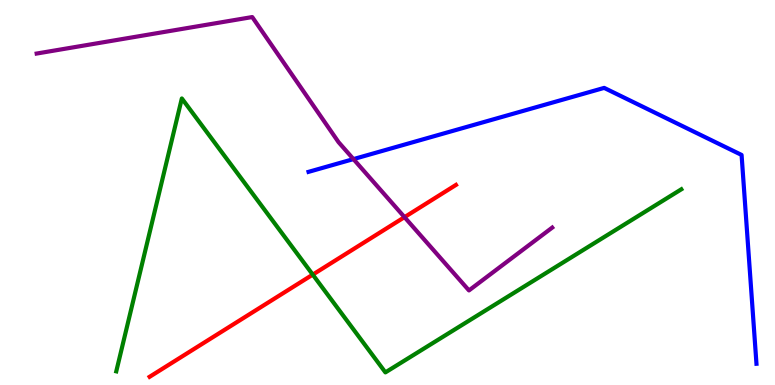[{'lines': ['blue', 'red'], 'intersections': []}, {'lines': ['green', 'red'], 'intersections': [{'x': 4.04, 'y': 2.87}]}, {'lines': ['purple', 'red'], 'intersections': [{'x': 5.22, 'y': 4.36}]}, {'lines': ['blue', 'green'], 'intersections': []}, {'lines': ['blue', 'purple'], 'intersections': [{'x': 4.56, 'y': 5.87}]}, {'lines': ['green', 'purple'], 'intersections': []}]